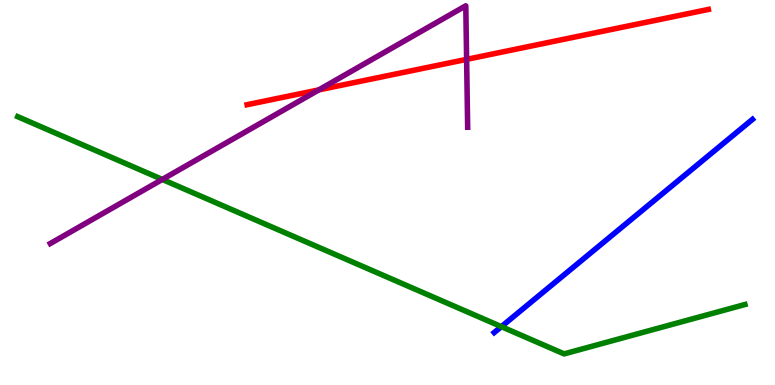[{'lines': ['blue', 'red'], 'intersections': []}, {'lines': ['green', 'red'], 'intersections': []}, {'lines': ['purple', 'red'], 'intersections': [{'x': 4.11, 'y': 7.67}, {'x': 6.02, 'y': 8.46}]}, {'lines': ['blue', 'green'], 'intersections': [{'x': 6.47, 'y': 1.52}]}, {'lines': ['blue', 'purple'], 'intersections': []}, {'lines': ['green', 'purple'], 'intersections': [{'x': 2.09, 'y': 5.34}]}]